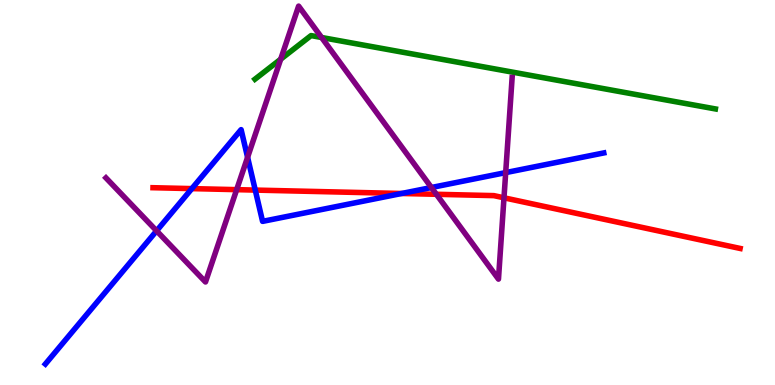[{'lines': ['blue', 'red'], 'intersections': [{'x': 2.48, 'y': 5.1}, {'x': 3.29, 'y': 5.06}, {'x': 5.18, 'y': 4.97}]}, {'lines': ['green', 'red'], 'intersections': []}, {'lines': ['purple', 'red'], 'intersections': [{'x': 3.05, 'y': 5.07}, {'x': 5.63, 'y': 4.95}, {'x': 6.5, 'y': 4.86}]}, {'lines': ['blue', 'green'], 'intersections': []}, {'lines': ['blue', 'purple'], 'intersections': [{'x': 2.02, 'y': 4.0}, {'x': 3.19, 'y': 5.91}, {'x': 5.57, 'y': 5.13}, {'x': 6.53, 'y': 5.52}]}, {'lines': ['green', 'purple'], 'intersections': [{'x': 3.62, 'y': 8.46}, {'x': 4.15, 'y': 9.03}]}]